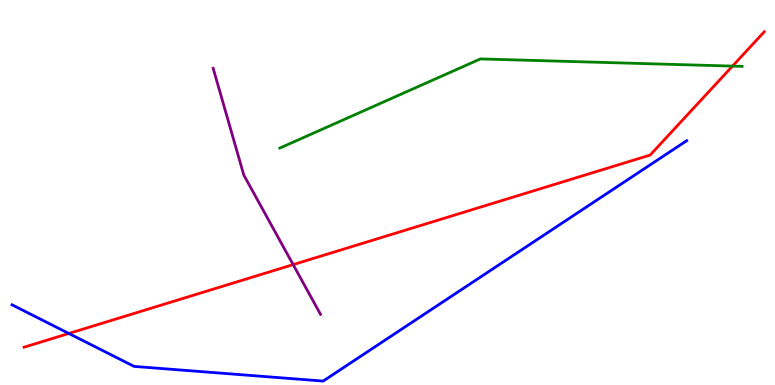[{'lines': ['blue', 'red'], 'intersections': [{'x': 0.888, 'y': 1.34}]}, {'lines': ['green', 'red'], 'intersections': [{'x': 9.45, 'y': 8.28}]}, {'lines': ['purple', 'red'], 'intersections': [{'x': 3.78, 'y': 3.13}]}, {'lines': ['blue', 'green'], 'intersections': []}, {'lines': ['blue', 'purple'], 'intersections': []}, {'lines': ['green', 'purple'], 'intersections': []}]